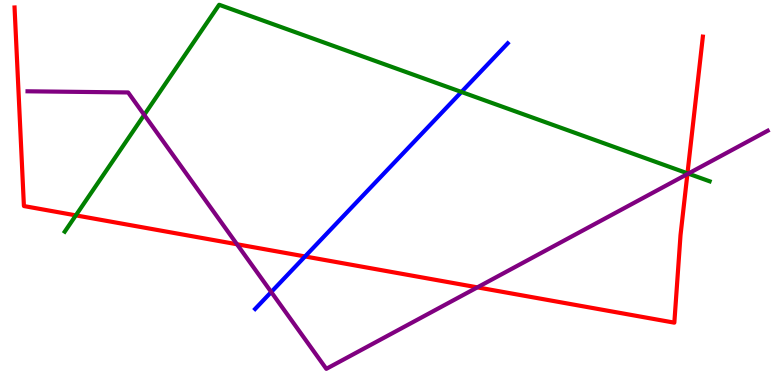[{'lines': ['blue', 'red'], 'intersections': [{'x': 3.94, 'y': 3.34}]}, {'lines': ['green', 'red'], 'intersections': [{'x': 0.979, 'y': 4.41}, {'x': 8.87, 'y': 5.5}]}, {'lines': ['purple', 'red'], 'intersections': [{'x': 3.06, 'y': 3.66}, {'x': 6.16, 'y': 2.54}, {'x': 8.87, 'y': 5.48}]}, {'lines': ['blue', 'green'], 'intersections': [{'x': 5.95, 'y': 7.61}]}, {'lines': ['blue', 'purple'], 'intersections': [{'x': 3.5, 'y': 2.42}]}, {'lines': ['green', 'purple'], 'intersections': [{'x': 1.86, 'y': 7.02}, {'x': 8.88, 'y': 5.49}]}]